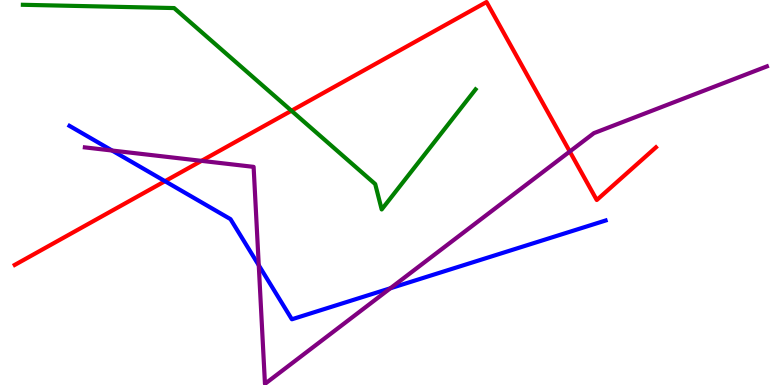[{'lines': ['blue', 'red'], 'intersections': [{'x': 2.13, 'y': 5.29}]}, {'lines': ['green', 'red'], 'intersections': [{'x': 3.76, 'y': 7.12}]}, {'lines': ['purple', 'red'], 'intersections': [{'x': 2.6, 'y': 5.82}, {'x': 7.35, 'y': 6.06}]}, {'lines': ['blue', 'green'], 'intersections': []}, {'lines': ['blue', 'purple'], 'intersections': [{'x': 1.45, 'y': 6.09}, {'x': 3.34, 'y': 3.11}, {'x': 5.04, 'y': 2.51}]}, {'lines': ['green', 'purple'], 'intersections': []}]